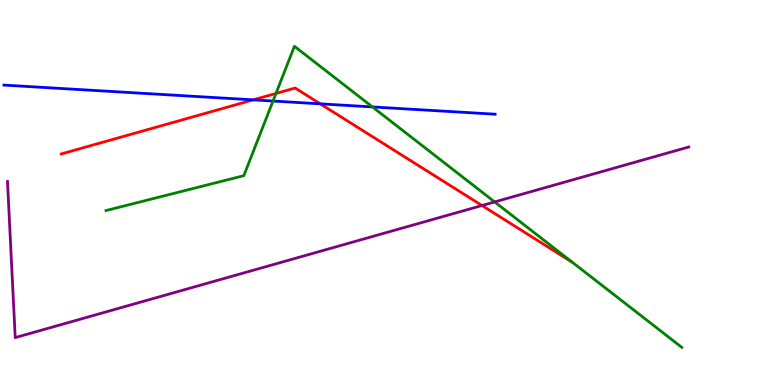[{'lines': ['blue', 'red'], 'intersections': [{'x': 3.27, 'y': 7.41}, {'x': 4.13, 'y': 7.3}]}, {'lines': ['green', 'red'], 'intersections': [{'x': 3.56, 'y': 7.57}]}, {'lines': ['purple', 'red'], 'intersections': [{'x': 6.22, 'y': 4.66}]}, {'lines': ['blue', 'green'], 'intersections': [{'x': 3.52, 'y': 7.38}, {'x': 4.81, 'y': 7.22}]}, {'lines': ['blue', 'purple'], 'intersections': []}, {'lines': ['green', 'purple'], 'intersections': [{'x': 6.38, 'y': 4.76}]}]